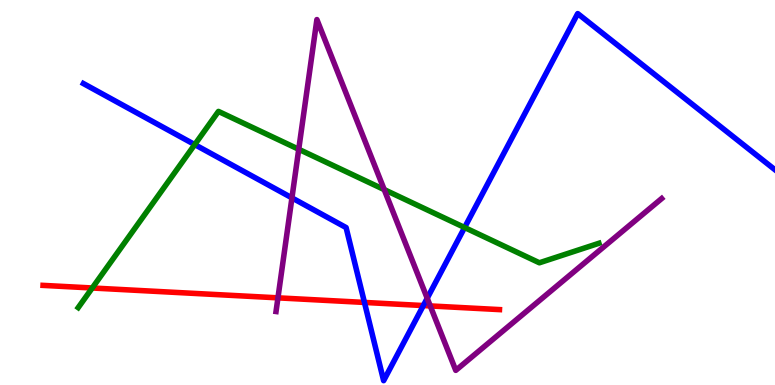[{'lines': ['blue', 'red'], 'intersections': [{'x': 4.7, 'y': 2.14}, {'x': 5.46, 'y': 2.06}]}, {'lines': ['green', 'red'], 'intersections': [{'x': 1.19, 'y': 2.52}]}, {'lines': ['purple', 'red'], 'intersections': [{'x': 3.59, 'y': 2.26}, {'x': 5.55, 'y': 2.05}]}, {'lines': ['blue', 'green'], 'intersections': [{'x': 2.51, 'y': 6.24}, {'x': 5.99, 'y': 4.09}]}, {'lines': ['blue', 'purple'], 'intersections': [{'x': 3.77, 'y': 4.86}, {'x': 5.51, 'y': 2.25}]}, {'lines': ['green', 'purple'], 'intersections': [{'x': 3.85, 'y': 6.12}, {'x': 4.96, 'y': 5.08}]}]